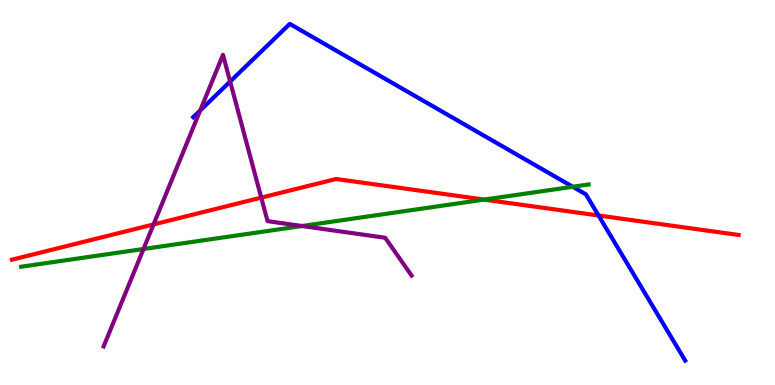[{'lines': ['blue', 'red'], 'intersections': [{'x': 7.72, 'y': 4.4}]}, {'lines': ['green', 'red'], 'intersections': [{'x': 6.25, 'y': 4.82}]}, {'lines': ['purple', 'red'], 'intersections': [{'x': 1.98, 'y': 4.17}, {'x': 3.37, 'y': 4.87}]}, {'lines': ['blue', 'green'], 'intersections': [{'x': 7.39, 'y': 5.15}]}, {'lines': ['blue', 'purple'], 'intersections': [{'x': 2.58, 'y': 7.13}, {'x': 2.97, 'y': 7.88}]}, {'lines': ['green', 'purple'], 'intersections': [{'x': 1.85, 'y': 3.53}, {'x': 3.9, 'y': 4.13}]}]